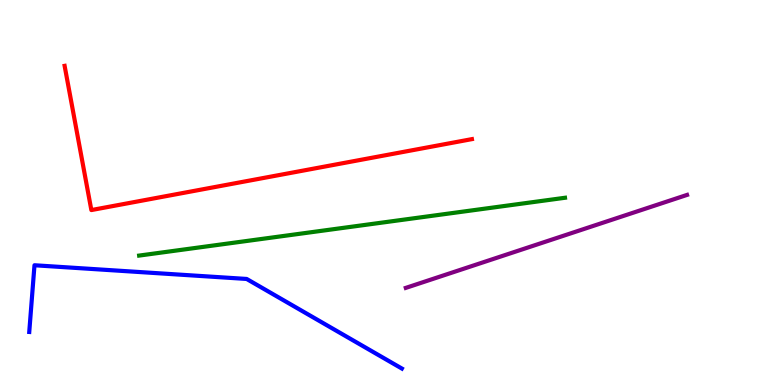[{'lines': ['blue', 'red'], 'intersections': []}, {'lines': ['green', 'red'], 'intersections': []}, {'lines': ['purple', 'red'], 'intersections': []}, {'lines': ['blue', 'green'], 'intersections': []}, {'lines': ['blue', 'purple'], 'intersections': []}, {'lines': ['green', 'purple'], 'intersections': []}]